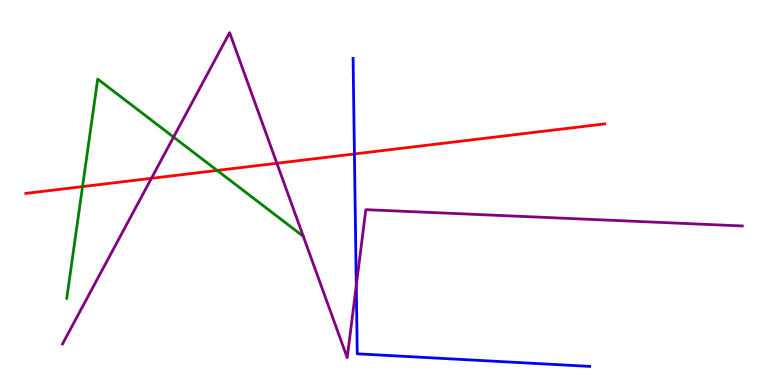[{'lines': ['blue', 'red'], 'intersections': [{'x': 4.57, 'y': 6.0}]}, {'lines': ['green', 'red'], 'intersections': [{'x': 1.06, 'y': 5.15}, {'x': 2.8, 'y': 5.57}]}, {'lines': ['purple', 'red'], 'intersections': [{'x': 1.95, 'y': 5.37}, {'x': 3.57, 'y': 5.76}]}, {'lines': ['blue', 'green'], 'intersections': []}, {'lines': ['blue', 'purple'], 'intersections': [{'x': 4.6, 'y': 2.58}]}, {'lines': ['green', 'purple'], 'intersections': [{'x': 2.24, 'y': 6.44}]}]